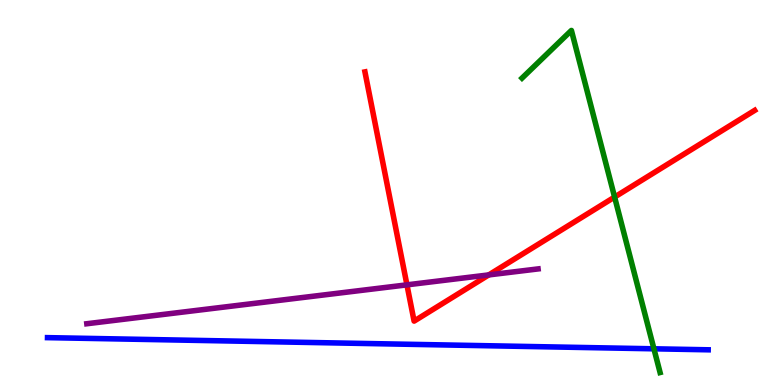[{'lines': ['blue', 'red'], 'intersections': []}, {'lines': ['green', 'red'], 'intersections': [{'x': 7.93, 'y': 4.88}]}, {'lines': ['purple', 'red'], 'intersections': [{'x': 5.25, 'y': 2.6}, {'x': 6.31, 'y': 2.86}]}, {'lines': ['blue', 'green'], 'intersections': [{'x': 8.44, 'y': 0.94}]}, {'lines': ['blue', 'purple'], 'intersections': []}, {'lines': ['green', 'purple'], 'intersections': []}]